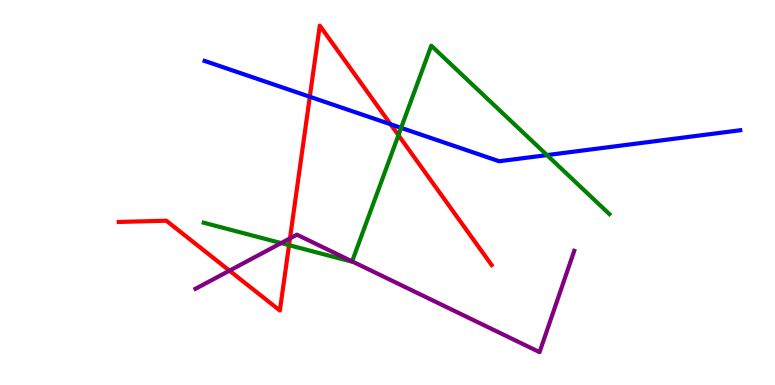[{'lines': ['blue', 'red'], 'intersections': [{'x': 4.0, 'y': 7.49}, {'x': 5.04, 'y': 6.77}]}, {'lines': ['green', 'red'], 'intersections': [{'x': 3.73, 'y': 3.63}, {'x': 5.14, 'y': 6.49}]}, {'lines': ['purple', 'red'], 'intersections': [{'x': 2.96, 'y': 2.97}, {'x': 3.74, 'y': 3.81}]}, {'lines': ['blue', 'green'], 'intersections': [{'x': 5.18, 'y': 6.68}, {'x': 7.06, 'y': 5.97}]}, {'lines': ['blue', 'purple'], 'intersections': []}, {'lines': ['green', 'purple'], 'intersections': [{'x': 3.63, 'y': 3.69}, {'x': 4.54, 'y': 3.21}]}]